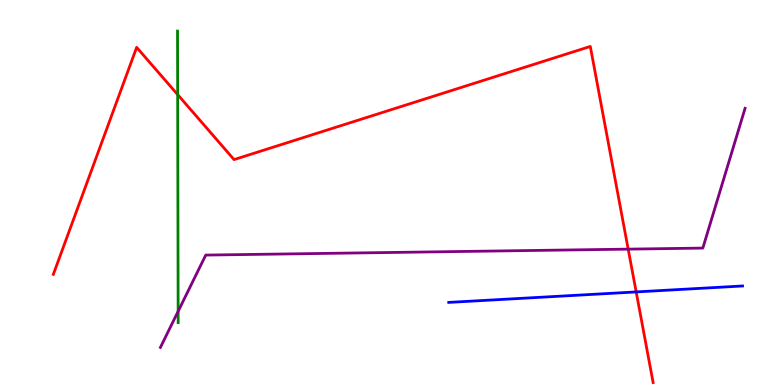[{'lines': ['blue', 'red'], 'intersections': [{'x': 8.21, 'y': 2.42}]}, {'lines': ['green', 'red'], 'intersections': [{'x': 2.29, 'y': 7.54}]}, {'lines': ['purple', 'red'], 'intersections': [{'x': 8.11, 'y': 3.53}]}, {'lines': ['blue', 'green'], 'intersections': []}, {'lines': ['blue', 'purple'], 'intersections': []}, {'lines': ['green', 'purple'], 'intersections': [{'x': 2.3, 'y': 1.91}]}]